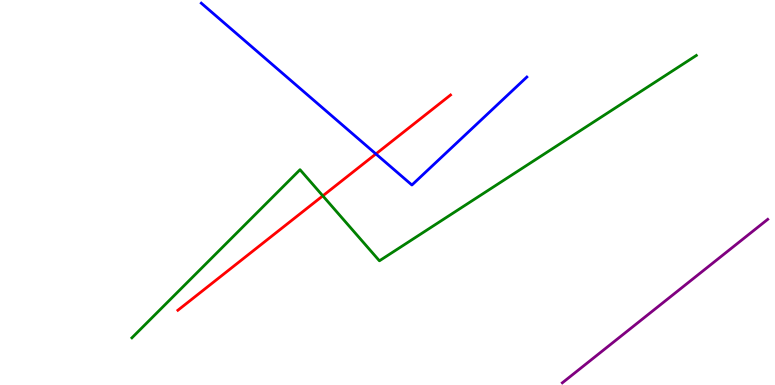[{'lines': ['blue', 'red'], 'intersections': [{'x': 4.85, 'y': 6.0}]}, {'lines': ['green', 'red'], 'intersections': [{'x': 4.17, 'y': 4.91}]}, {'lines': ['purple', 'red'], 'intersections': []}, {'lines': ['blue', 'green'], 'intersections': []}, {'lines': ['blue', 'purple'], 'intersections': []}, {'lines': ['green', 'purple'], 'intersections': []}]